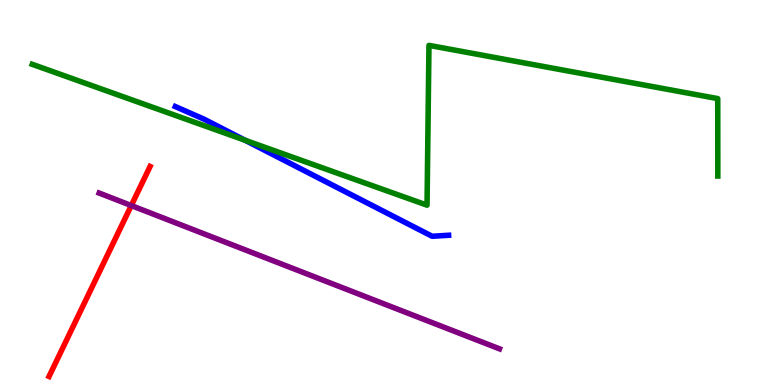[{'lines': ['blue', 'red'], 'intersections': []}, {'lines': ['green', 'red'], 'intersections': []}, {'lines': ['purple', 'red'], 'intersections': [{'x': 1.69, 'y': 4.66}]}, {'lines': ['blue', 'green'], 'intersections': [{'x': 3.16, 'y': 6.36}]}, {'lines': ['blue', 'purple'], 'intersections': []}, {'lines': ['green', 'purple'], 'intersections': []}]